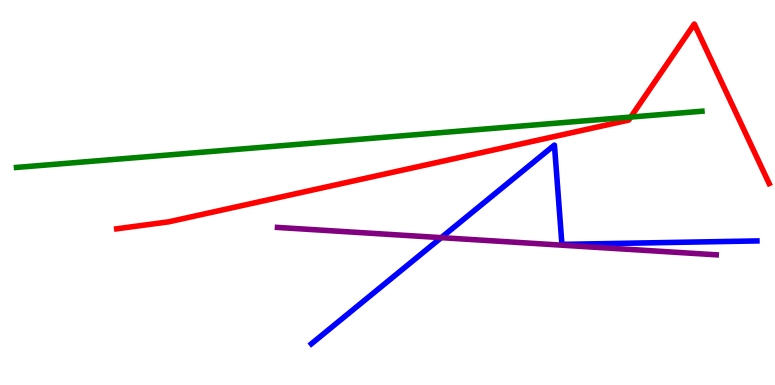[{'lines': ['blue', 'red'], 'intersections': []}, {'lines': ['green', 'red'], 'intersections': [{'x': 8.14, 'y': 6.96}]}, {'lines': ['purple', 'red'], 'intersections': []}, {'lines': ['blue', 'green'], 'intersections': []}, {'lines': ['blue', 'purple'], 'intersections': [{'x': 5.69, 'y': 3.83}]}, {'lines': ['green', 'purple'], 'intersections': []}]